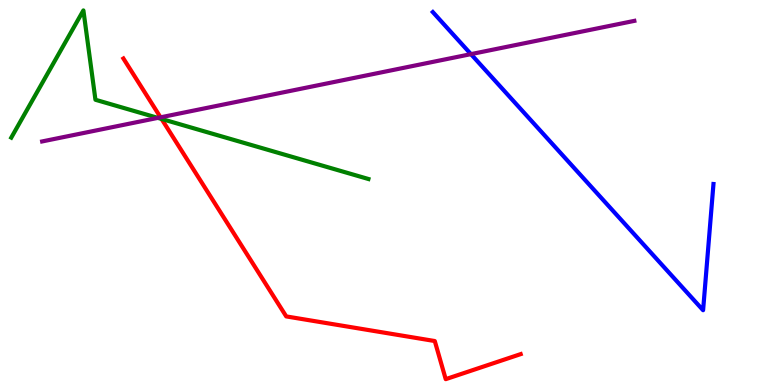[{'lines': ['blue', 'red'], 'intersections': []}, {'lines': ['green', 'red'], 'intersections': [{'x': 2.08, 'y': 6.91}]}, {'lines': ['purple', 'red'], 'intersections': [{'x': 2.07, 'y': 6.95}]}, {'lines': ['blue', 'green'], 'intersections': []}, {'lines': ['blue', 'purple'], 'intersections': [{'x': 6.08, 'y': 8.59}]}, {'lines': ['green', 'purple'], 'intersections': [{'x': 2.04, 'y': 6.94}]}]